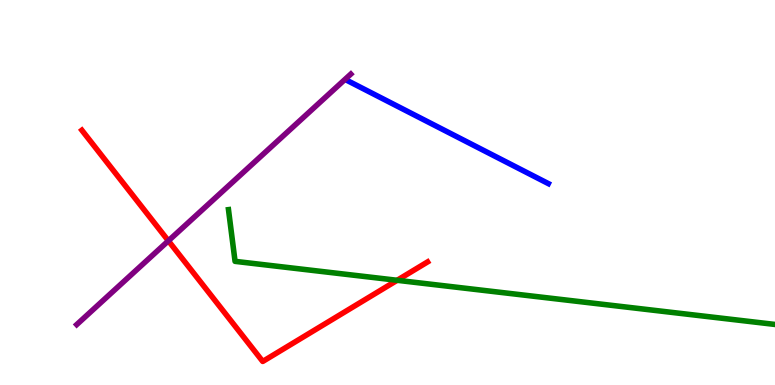[{'lines': ['blue', 'red'], 'intersections': []}, {'lines': ['green', 'red'], 'intersections': [{'x': 5.12, 'y': 2.72}]}, {'lines': ['purple', 'red'], 'intersections': [{'x': 2.17, 'y': 3.74}]}, {'lines': ['blue', 'green'], 'intersections': []}, {'lines': ['blue', 'purple'], 'intersections': []}, {'lines': ['green', 'purple'], 'intersections': []}]